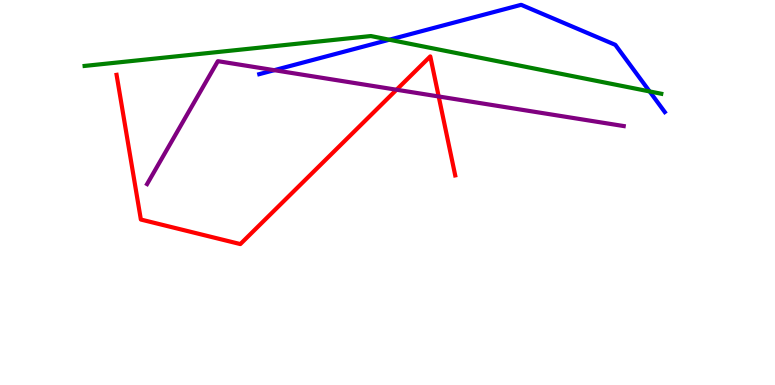[{'lines': ['blue', 'red'], 'intersections': []}, {'lines': ['green', 'red'], 'intersections': []}, {'lines': ['purple', 'red'], 'intersections': [{'x': 5.12, 'y': 7.67}, {'x': 5.66, 'y': 7.49}]}, {'lines': ['blue', 'green'], 'intersections': [{'x': 5.02, 'y': 8.97}, {'x': 8.38, 'y': 7.63}]}, {'lines': ['blue', 'purple'], 'intersections': [{'x': 3.54, 'y': 8.18}]}, {'lines': ['green', 'purple'], 'intersections': []}]